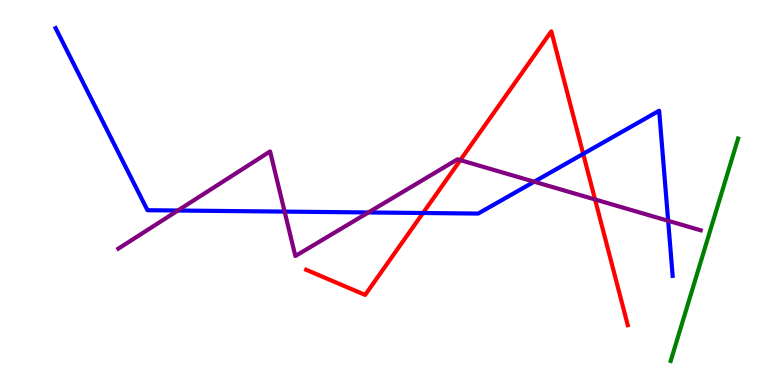[{'lines': ['blue', 'red'], 'intersections': [{'x': 5.46, 'y': 4.47}, {'x': 7.53, 'y': 6.0}]}, {'lines': ['green', 'red'], 'intersections': []}, {'lines': ['purple', 'red'], 'intersections': [{'x': 5.94, 'y': 5.84}, {'x': 7.68, 'y': 4.82}]}, {'lines': ['blue', 'green'], 'intersections': []}, {'lines': ['blue', 'purple'], 'intersections': [{'x': 2.29, 'y': 4.53}, {'x': 3.67, 'y': 4.5}, {'x': 4.75, 'y': 4.48}, {'x': 6.89, 'y': 5.28}, {'x': 8.62, 'y': 4.27}]}, {'lines': ['green', 'purple'], 'intersections': []}]